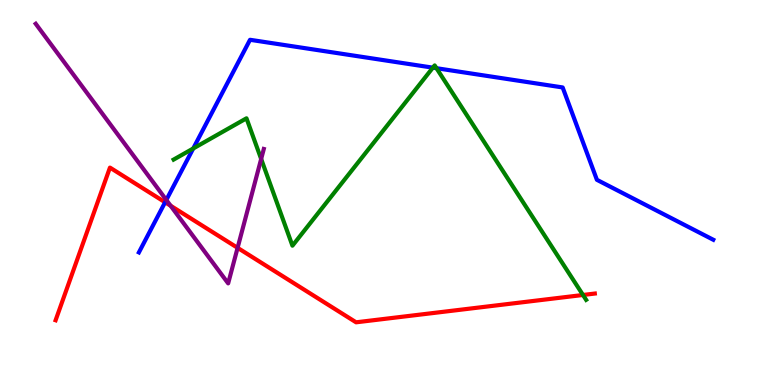[{'lines': ['blue', 'red'], 'intersections': [{'x': 2.13, 'y': 4.75}]}, {'lines': ['green', 'red'], 'intersections': [{'x': 7.52, 'y': 2.34}]}, {'lines': ['purple', 'red'], 'intersections': [{'x': 2.2, 'y': 4.66}, {'x': 3.07, 'y': 3.56}]}, {'lines': ['blue', 'green'], 'intersections': [{'x': 2.49, 'y': 6.14}, {'x': 5.59, 'y': 8.24}, {'x': 5.63, 'y': 8.23}]}, {'lines': ['blue', 'purple'], 'intersections': [{'x': 2.15, 'y': 4.81}]}, {'lines': ['green', 'purple'], 'intersections': [{'x': 3.37, 'y': 5.87}]}]